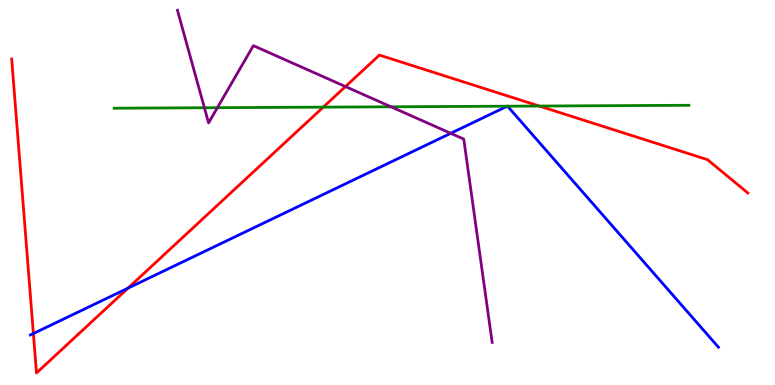[{'lines': ['blue', 'red'], 'intersections': [{'x': 0.431, 'y': 1.34}, {'x': 1.65, 'y': 2.52}]}, {'lines': ['green', 'red'], 'intersections': [{'x': 4.17, 'y': 7.22}, {'x': 6.96, 'y': 7.25}]}, {'lines': ['purple', 'red'], 'intersections': [{'x': 4.46, 'y': 7.75}]}, {'lines': ['blue', 'green'], 'intersections': [{'x': 6.54, 'y': 7.24}, {'x': 6.55, 'y': 7.24}]}, {'lines': ['blue', 'purple'], 'intersections': [{'x': 5.82, 'y': 6.54}]}, {'lines': ['green', 'purple'], 'intersections': [{'x': 2.64, 'y': 7.2}, {'x': 2.81, 'y': 7.2}, {'x': 5.05, 'y': 7.23}]}]